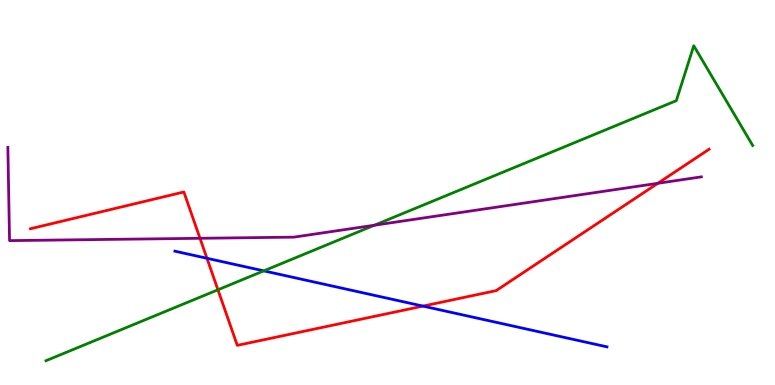[{'lines': ['blue', 'red'], 'intersections': [{'x': 2.67, 'y': 3.29}, {'x': 5.46, 'y': 2.05}]}, {'lines': ['green', 'red'], 'intersections': [{'x': 2.81, 'y': 2.47}]}, {'lines': ['purple', 'red'], 'intersections': [{'x': 2.58, 'y': 3.81}, {'x': 8.49, 'y': 5.24}]}, {'lines': ['blue', 'green'], 'intersections': [{'x': 3.4, 'y': 2.96}]}, {'lines': ['blue', 'purple'], 'intersections': []}, {'lines': ['green', 'purple'], 'intersections': [{'x': 4.83, 'y': 4.15}]}]